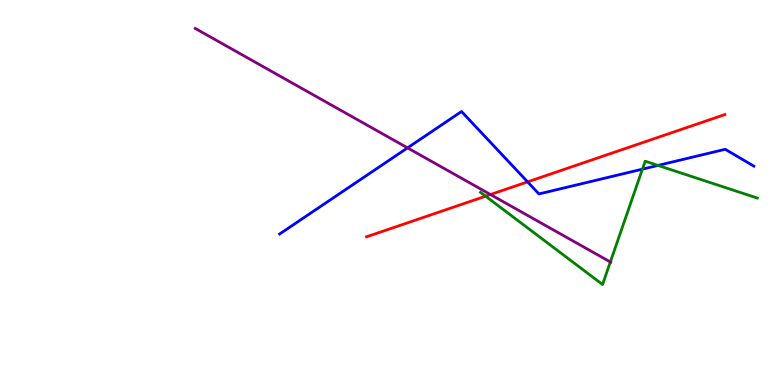[{'lines': ['blue', 'red'], 'intersections': [{'x': 6.81, 'y': 5.28}]}, {'lines': ['green', 'red'], 'intersections': [{'x': 6.27, 'y': 4.9}]}, {'lines': ['purple', 'red'], 'intersections': [{'x': 6.33, 'y': 4.95}]}, {'lines': ['blue', 'green'], 'intersections': [{'x': 8.29, 'y': 5.61}, {'x': 8.49, 'y': 5.7}]}, {'lines': ['blue', 'purple'], 'intersections': [{'x': 5.26, 'y': 6.16}]}, {'lines': ['green', 'purple'], 'intersections': [{'x': 7.88, 'y': 3.2}]}]